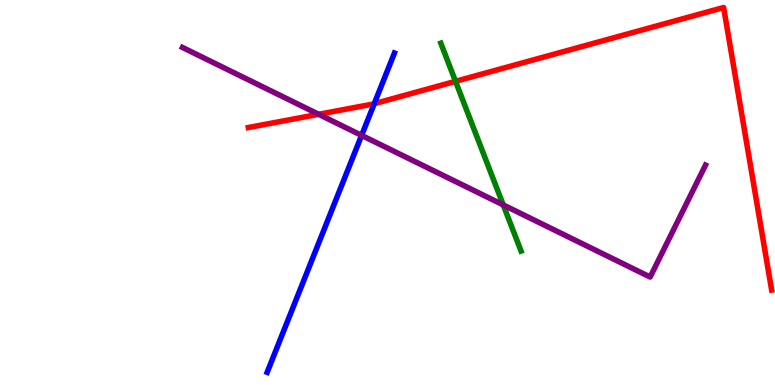[{'lines': ['blue', 'red'], 'intersections': [{'x': 4.83, 'y': 7.31}]}, {'lines': ['green', 'red'], 'intersections': [{'x': 5.88, 'y': 7.89}]}, {'lines': ['purple', 'red'], 'intersections': [{'x': 4.11, 'y': 7.03}]}, {'lines': ['blue', 'green'], 'intersections': []}, {'lines': ['blue', 'purple'], 'intersections': [{'x': 4.67, 'y': 6.48}]}, {'lines': ['green', 'purple'], 'intersections': [{'x': 6.49, 'y': 4.68}]}]